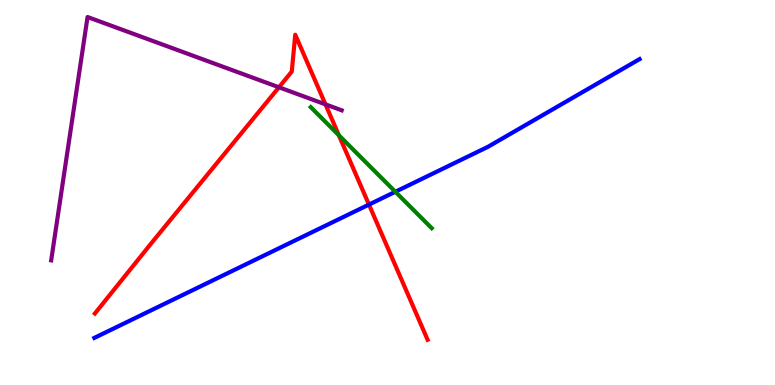[{'lines': ['blue', 'red'], 'intersections': [{'x': 4.76, 'y': 4.69}]}, {'lines': ['green', 'red'], 'intersections': [{'x': 4.37, 'y': 6.49}]}, {'lines': ['purple', 'red'], 'intersections': [{'x': 3.6, 'y': 7.73}, {'x': 4.2, 'y': 7.29}]}, {'lines': ['blue', 'green'], 'intersections': [{'x': 5.1, 'y': 5.02}]}, {'lines': ['blue', 'purple'], 'intersections': []}, {'lines': ['green', 'purple'], 'intersections': []}]